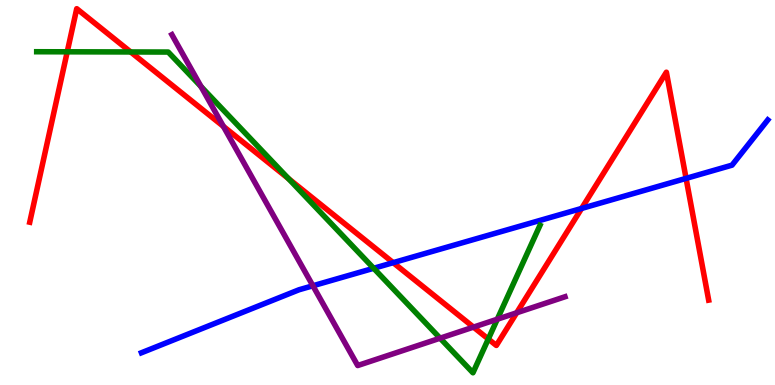[{'lines': ['blue', 'red'], 'intersections': [{'x': 5.07, 'y': 3.18}, {'x': 7.5, 'y': 4.59}, {'x': 8.85, 'y': 5.37}]}, {'lines': ['green', 'red'], 'intersections': [{'x': 0.868, 'y': 8.65}, {'x': 1.69, 'y': 8.65}, {'x': 3.72, 'y': 5.36}, {'x': 6.3, 'y': 1.19}]}, {'lines': ['purple', 'red'], 'intersections': [{'x': 2.88, 'y': 6.72}, {'x': 6.11, 'y': 1.5}, {'x': 6.67, 'y': 1.88}]}, {'lines': ['blue', 'green'], 'intersections': [{'x': 4.82, 'y': 3.03}]}, {'lines': ['blue', 'purple'], 'intersections': [{'x': 4.04, 'y': 2.58}]}, {'lines': ['green', 'purple'], 'intersections': [{'x': 2.59, 'y': 7.75}, {'x': 5.68, 'y': 1.22}, {'x': 6.42, 'y': 1.71}]}]